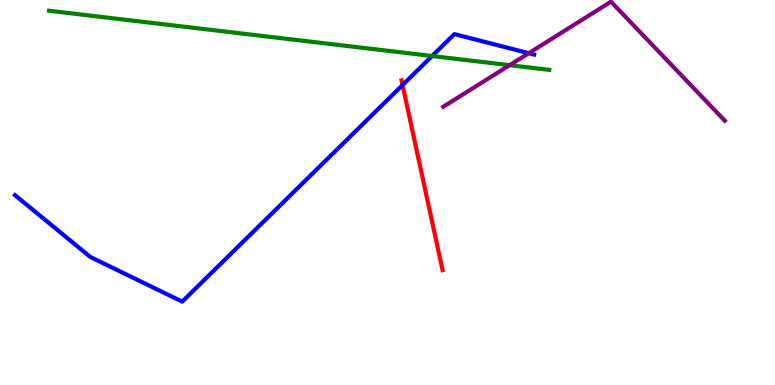[{'lines': ['blue', 'red'], 'intersections': [{'x': 5.19, 'y': 7.79}]}, {'lines': ['green', 'red'], 'intersections': []}, {'lines': ['purple', 'red'], 'intersections': []}, {'lines': ['blue', 'green'], 'intersections': [{'x': 5.58, 'y': 8.54}]}, {'lines': ['blue', 'purple'], 'intersections': [{'x': 6.82, 'y': 8.62}]}, {'lines': ['green', 'purple'], 'intersections': [{'x': 6.58, 'y': 8.31}]}]